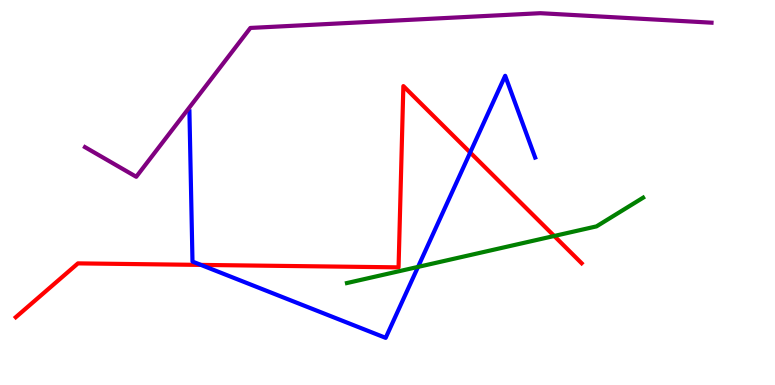[{'lines': ['blue', 'red'], 'intersections': [{'x': 2.59, 'y': 3.12}, {'x': 6.07, 'y': 6.04}]}, {'lines': ['green', 'red'], 'intersections': [{'x': 7.15, 'y': 3.87}]}, {'lines': ['purple', 'red'], 'intersections': []}, {'lines': ['blue', 'green'], 'intersections': [{'x': 5.39, 'y': 3.07}]}, {'lines': ['blue', 'purple'], 'intersections': []}, {'lines': ['green', 'purple'], 'intersections': []}]